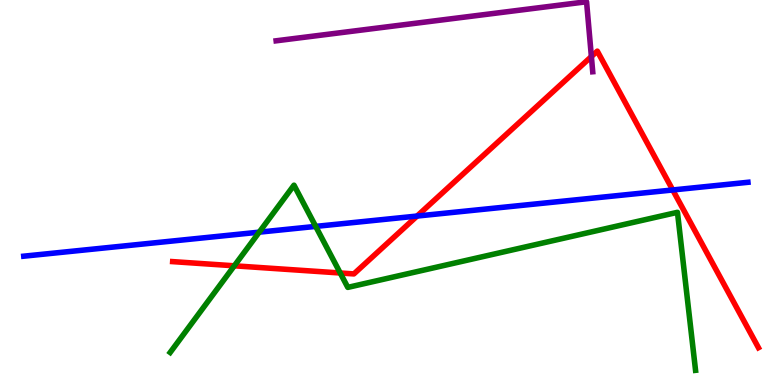[{'lines': ['blue', 'red'], 'intersections': [{'x': 5.38, 'y': 4.39}, {'x': 8.68, 'y': 5.07}]}, {'lines': ['green', 'red'], 'intersections': [{'x': 3.02, 'y': 3.1}, {'x': 4.39, 'y': 2.91}]}, {'lines': ['purple', 'red'], 'intersections': [{'x': 7.63, 'y': 8.53}]}, {'lines': ['blue', 'green'], 'intersections': [{'x': 3.34, 'y': 3.97}, {'x': 4.07, 'y': 4.12}]}, {'lines': ['blue', 'purple'], 'intersections': []}, {'lines': ['green', 'purple'], 'intersections': []}]